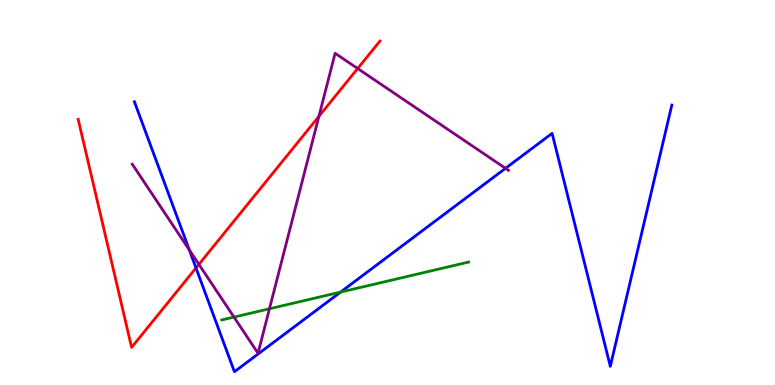[{'lines': ['blue', 'red'], 'intersections': [{'x': 2.53, 'y': 3.04}]}, {'lines': ['green', 'red'], 'intersections': []}, {'lines': ['purple', 'red'], 'intersections': [{'x': 2.57, 'y': 3.13}, {'x': 4.11, 'y': 6.98}, {'x': 4.62, 'y': 8.22}]}, {'lines': ['blue', 'green'], 'intersections': [{'x': 4.39, 'y': 2.41}]}, {'lines': ['blue', 'purple'], 'intersections': [{'x': 2.44, 'y': 3.51}, {'x': 6.52, 'y': 5.63}]}, {'lines': ['green', 'purple'], 'intersections': [{'x': 3.02, 'y': 1.76}, {'x': 3.48, 'y': 1.98}]}]